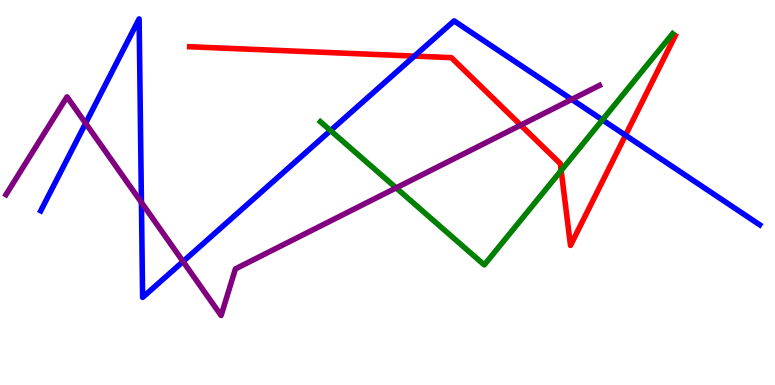[{'lines': ['blue', 'red'], 'intersections': [{'x': 5.35, 'y': 8.54}, {'x': 8.07, 'y': 6.49}]}, {'lines': ['green', 'red'], 'intersections': [{'x': 7.24, 'y': 5.57}]}, {'lines': ['purple', 'red'], 'intersections': [{'x': 6.72, 'y': 6.75}]}, {'lines': ['blue', 'green'], 'intersections': [{'x': 4.26, 'y': 6.61}, {'x': 7.77, 'y': 6.89}]}, {'lines': ['blue', 'purple'], 'intersections': [{'x': 1.1, 'y': 6.8}, {'x': 1.82, 'y': 4.74}, {'x': 2.36, 'y': 3.21}, {'x': 7.38, 'y': 7.42}]}, {'lines': ['green', 'purple'], 'intersections': [{'x': 5.11, 'y': 5.12}]}]